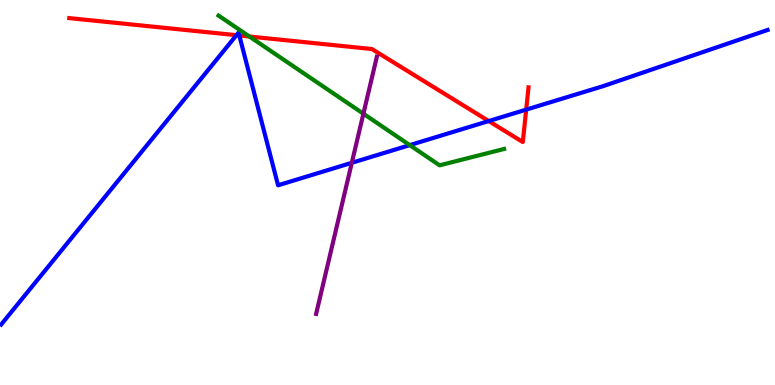[{'lines': ['blue', 'red'], 'intersections': [{'x': 3.05, 'y': 9.09}, {'x': 3.09, 'y': 9.08}, {'x': 6.31, 'y': 6.86}, {'x': 6.79, 'y': 7.15}]}, {'lines': ['green', 'red'], 'intersections': [{'x': 3.22, 'y': 9.05}]}, {'lines': ['purple', 'red'], 'intersections': []}, {'lines': ['blue', 'green'], 'intersections': [{'x': 5.29, 'y': 6.23}]}, {'lines': ['blue', 'purple'], 'intersections': [{'x': 4.54, 'y': 5.77}]}, {'lines': ['green', 'purple'], 'intersections': [{'x': 4.69, 'y': 7.05}]}]